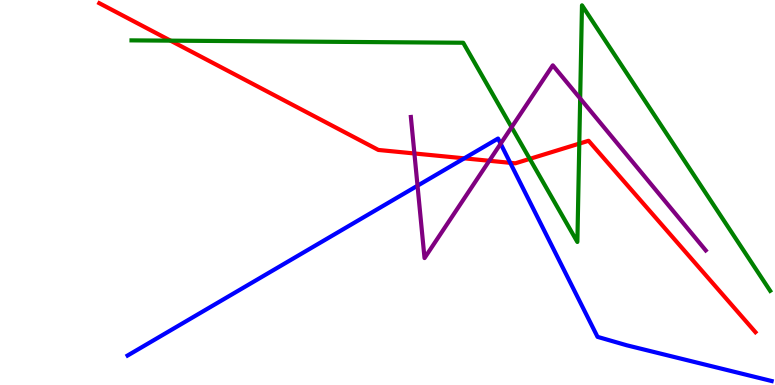[{'lines': ['blue', 'red'], 'intersections': [{'x': 5.99, 'y': 5.89}, {'x': 6.58, 'y': 5.77}]}, {'lines': ['green', 'red'], 'intersections': [{'x': 2.2, 'y': 8.94}, {'x': 6.84, 'y': 5.87}, {'x': 7.47, 'y': 6.27}]}, {'lines': ['purple', 'red'], 'intersections': [{'x': 5.35, 'y': 6.01}, {'x': 6.31, 'y': 5.82}]}, {'lines': ['blue', 'green'], 'intersections': []}, {'lines': ['blue', 'purple'], 'intersections': [{'x': 5.39, 'y': 5.18}, {'x': 6.46, 'y': 6.27}]}, {'lines': ['green', 'purple'], 'intersections': [{'x': 6.6, 'y': 6.7}, {'x': 7.49, 'y': 7.44}]}]